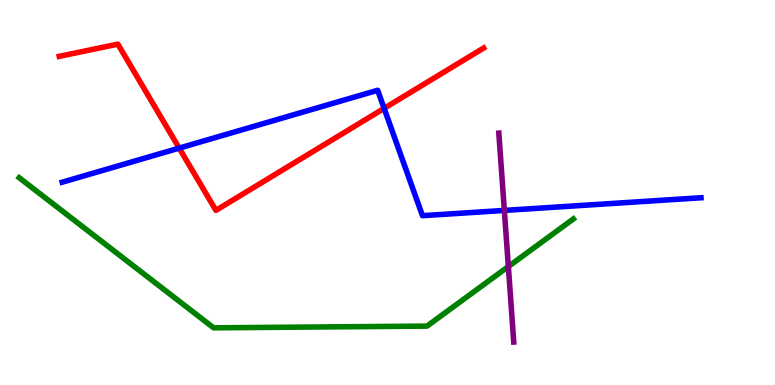[{'lines': ['blue', 'red'], 'intersections': [{'x': 2.31, 'y': 6.15}, {'x': 4.96, 'y': 7.19}]}, {'lines': ['green', 'red'], 'intersections': []}, {'lines': ['purple', 'red'], 'intersections': []}, {'lines': ['blue', 'green'], 'intersections': []}, {'lines': ['blue', 'purple'], 'intersections': [{'x': 6.51, 'y': 4.53}]}, {'lines': ['green', 'purple'], 'intersections': [{'x': 6.56, 'y': 3.08}]}]